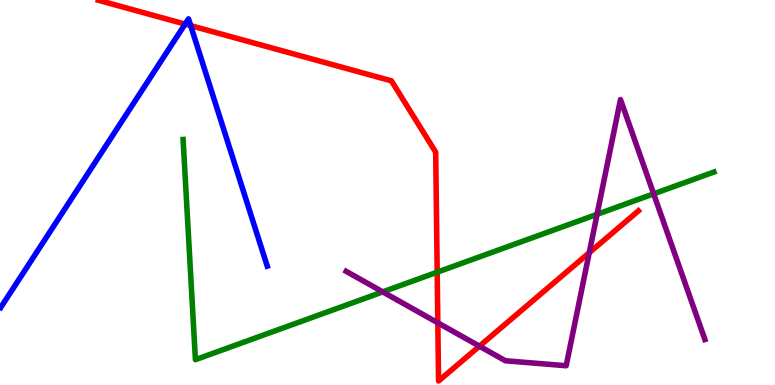[{'lines': ['blue', 'red'], 'intersections': [{'x': 2.39, 'y': 9.37}, {'x': 2.46, 'y': 9.33}]}, {'lines': ['green', 'red'], 'intersections': [{'x': 5.64, 'y': 2.93}]}, {'lines': ['purple', 'red'], 'intersections': [{'x': 5.65, 'y': 1.62}, {'x': 6.19, 'y': 1.01}, {'x': 7.6, 'y': 3.44}]}, {'lines': ['blue', 'green'], 'intersections': []}, {'lines': ['blue', 'purple'], 'intersections': []}, {'lines': ['green', 'purple'], 'intersections': [{'x': 4.94, 'y': 2.42}, {'x': 7.7, 'y': 4.43}, {'x': 8.43, 'y': 4.96}]}]